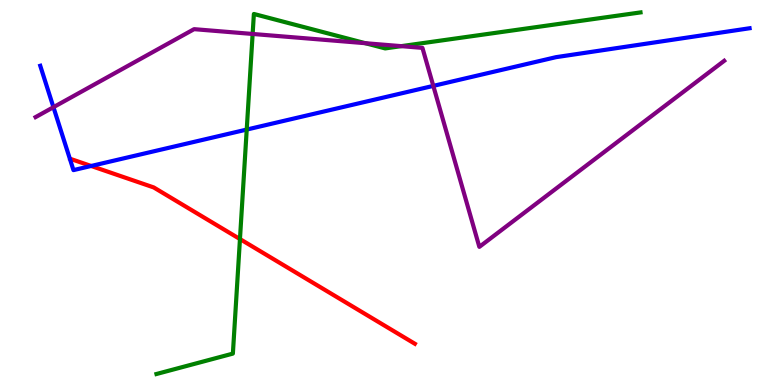[{'lines': ['blue', 'red'], 'intersections': [{'x': 1.18, 'y': 5.69}]}, {'lines': ['green', 'red'], 'intersections': [{'x': 3.1, 'y': 3.79}]}, {'lines': ['purple', 'red'], 'intersections': []}, {'lines': ['blue', 'green'], 'intersections': [{'x': 3.18, 'y': 6.63}]}, {'lines': ['blue', 'purple'], 'intersections': [{'x': 0.69, 'y': 7.22}, {'x': 5.59, 'y': 7.77}]}, {'lines': ['green', 'purple'], 'intersections': [{'x': 3.26, 'y': 9.12}, {'x': 4.71, 'y': 8.88}, {'x': 5.18, 'y': 8.8}]}]